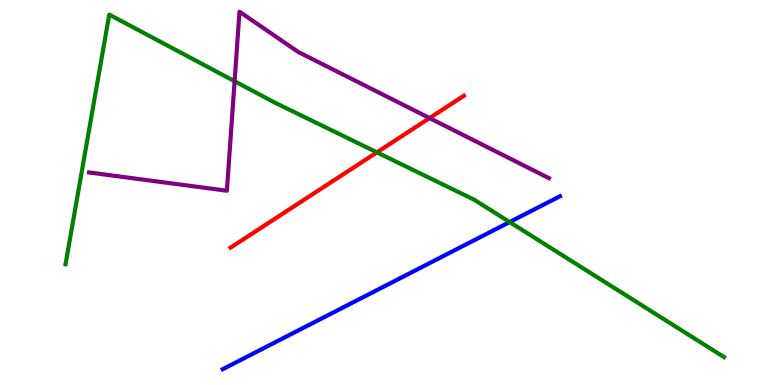[{'lines': ['blue', 'red'], 'intersections': []}, {'lines': ['green', 'red'], 'intersections': [{'x': 4.86, 'y': 6.04}]}, {'lines': ['purple', 'red'], 'intersections': [{'x': 5.54, 'y': 6.93}]}, {'lines': ['blue', 'green'], 'intersections': [{'x': 6.58, 'y': 4.23}]}, {'lines': ['blue', 'purple'], 'intersections': []}, {'lines': ['green', 'purple'], 'intersections': [{'x': 3.03, 'y': 7.89}]}]